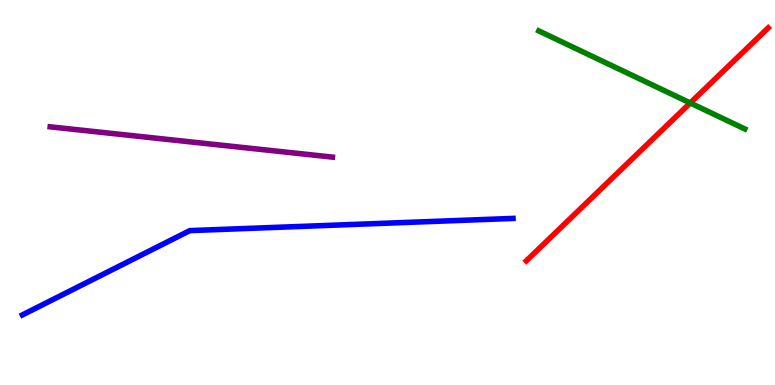[{'lines': ['blue', 'red'], 'intersections': []}, {'lines': ['green', 'red'], 'intersections': [{'x': 8.91, 'y': 7.33}]}, {'lines': ['purple', 'red'], 'intersections': []}, {'lines': ['blue', 'green'], 'intersections': []}, {'lines': ['blue', 'purple'], 'intersections': []}, {'lines': ['green', 'purple'], 'intersections': []}]